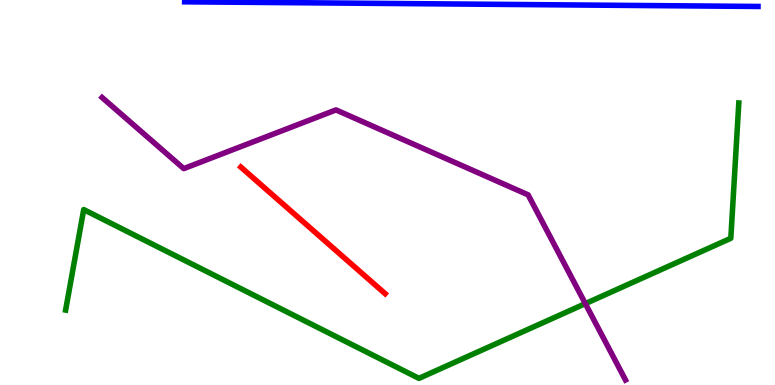[{'lines': ['blue', 'red'], 'intersections': []}, {'lines': ['green', 'red'], 'intersections': []}, {'lines': ['purple', 'red'], 'intersections': []}, {'lines': ['blue', 'green'], 'intersections': []}, {'lines': ['blue', 'purple'], 'intersections': []}, {'lines': ['green', 'purple'], 'intersections': [{'x': 7.55, 'y': 2.11}]}]